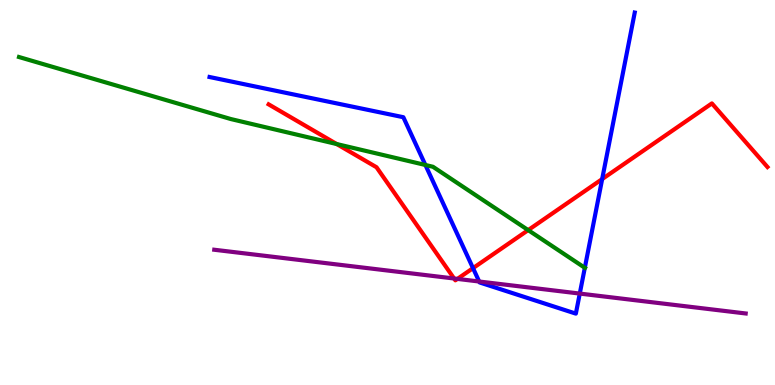[{'lines': ['blue', 'red'], 'intersections': [{'x': 6.1, 'y': 3.04}, {'x': 7.77, 'y': 5.35}]}, {'lines': ['green', 'red'], 'intersections': [{'x': 4.34, 'y': 6.26}, {'x': 6.82, 'y': 4.02}]}, {'lines': ['purple', 'red'], 'intersections': [{'x': 5.86, 'y': 2.77}, {'x': 5.9, 'y': 2.76}]}, {'lines': ['blue', 'green'], 'intersections': [{'x': 5.49, 'y': 5.71}, {'x': 7.55, 'y': 3.04}]}, {'lines': ['blue', 'purple'], 'intersections': [{'x': 6.18, 'y': 2.69}, {'x': 7.48, 'y': 2.37}]}, {'lines': ['green', 'purple'], 'intersections': []}]